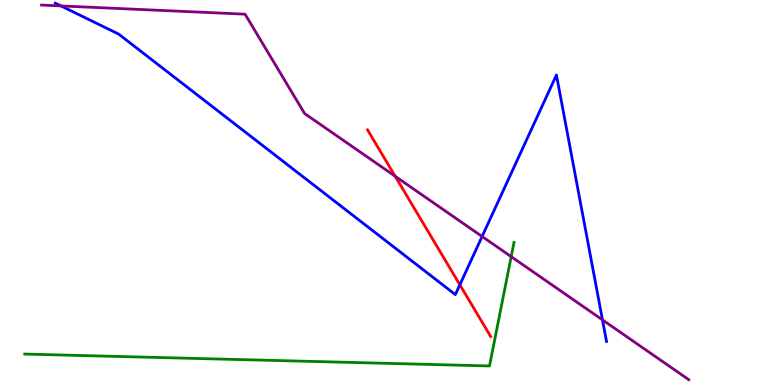[{'lines': ['blue', 'red'], 'intersections': [{'x': 5.93, 'y': 2.6}]}, {'lines': ['green', 'red'], 'intersections': []}, {'lines': ['purple', 'red'], 'intersections': [{'x': 5.1, 'y': 5.42}]}, {'lines': ['blue', 'green'], 'intersections': []}, {'lines': ['blue', 'purple'], 'intersections': [{'x': 0.787, 'y': 9.85}, {'x': 6.22, 'y': 3.86}, {'x': 7.77, 'y': 1.69}]}, {'lines': ['green', 'purple'], 'intersections': [{'x': 6.6, 'y': 3.33}]}]